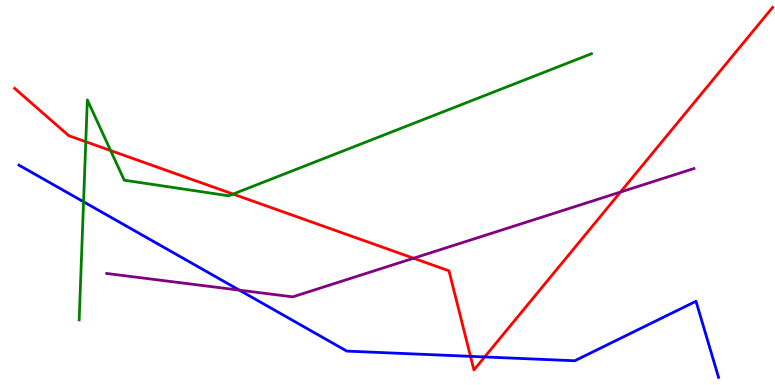[{'lines': ['blue', 'red'], 'intersections': [{'x': 6.07, 'y': 0.744}, {'x': 6.25, 'y': 0.729}]}, {'lines': ['green', 'red'], 'intersections': [{'x': 1.11, 'y': 6.32}, {'x': 1.43, 'y': 6.09}, {'x': 3.01, 'y': 4.96}]}, {'lines': ['purple', 'red'], 'intersections': [{'x': 5.34, 'y': 3.29}, {'x': 8.01, 'y': 5.01}]}, {'lines': ['blue', 'green'], 'intersections': [{'x': 1.08, 'y': 4.76}]}, {'lines': ['blue', 'purple'], 'intersections': [{'x': 3.09, 'y': 2.46}]}, {'lines': ['green', 'purple'], 'intersections': []}]